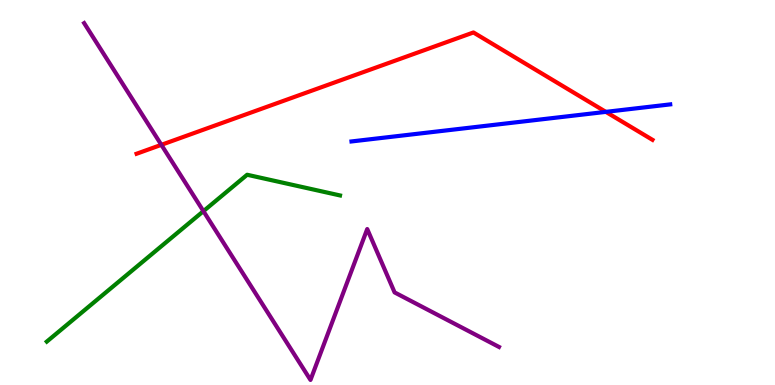[{'lines': ['blue', 'red'], 'intersections': [{'x': 7.82, 'y': 7.09}]}, {'lines': ['green', 'red'], 'intersections': []}, {'lines': ['purple', 'red'], 'intersections': [{'x': 2.08, 'y': 6.24}]}, {'lines': ['blue', 'green'], 'intersections': []}, {'lines': ['blue', 'purple'], 'intersections': []}, {'lines': ['green', 'purple'], 'intersections': [{'x': 2.62, 'y': 4.52}]}]